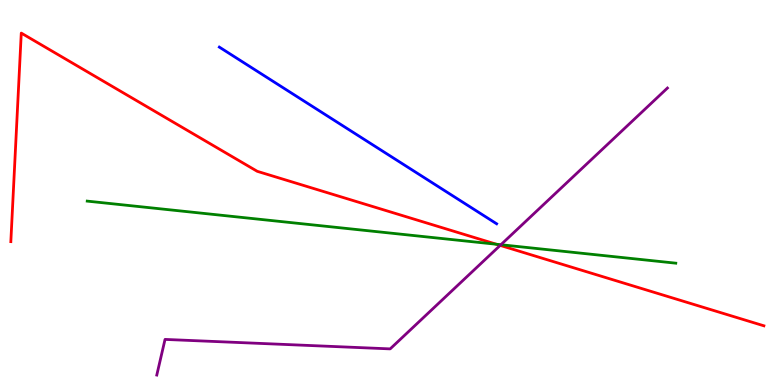[{'lines': ['blue', 'red'], 'intersections': []}, {'lines': ['green', 'red'], 'intersections': [{'x': 6.41, 'y': 3.66}]}, {'lines': ['purple', 'red'], 'intersections': [{'x': 6.45, 'y': 3.63}]}, {'lines': ['blue', 'green'], 'intersections': []}, {'lines': ['blue', 'purple'], 'intersections': []}, {'lines': ['green', 'purple'], 'intersections': [{'x': 6.46, 'y': 3.64}]}]